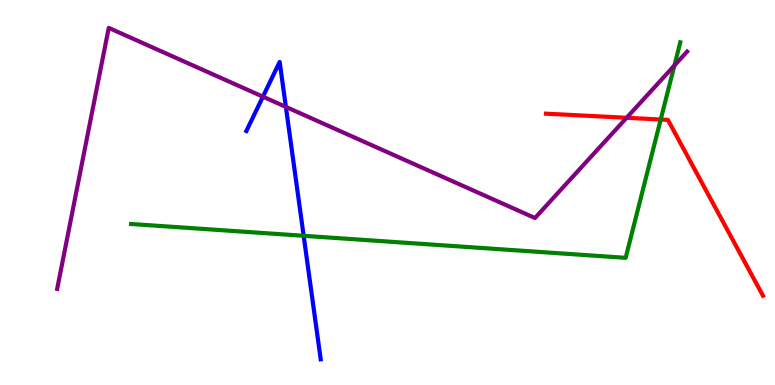[{'lines': ['blue', 'red'], 'intersections': []}, {'lines': ['green', 'red'], 'intersections': [{'x': 8.53, 'y': 6.9}]}, {'lines': ['purple', 'red'], 'intersections': [{'x': 8.09, 'y': 6.94}]}, {'lines': ['blue', 'green'], 'intersections': [{'x': 3.92, 'y': 3.88}]}, {'lines': ['blue', 'purple'], 'intersections': [{'x': 3.39, 'y': 7.49}, {'x': 3.69, 'y': 7.22}]}, {'lines': ['green', 'purple'], 'intersections': [{'x': 8.7, 'y': 8.3}]}]